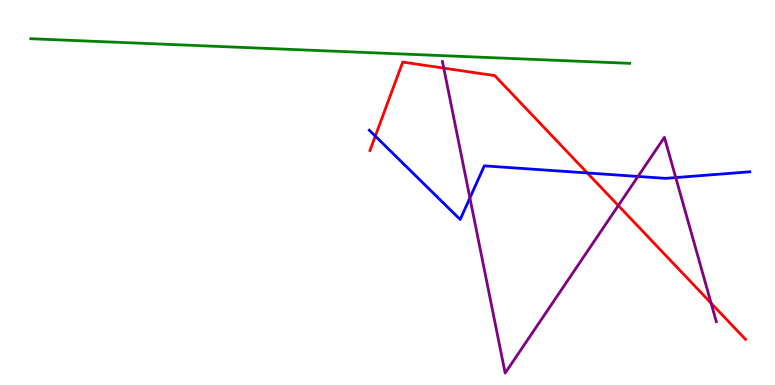[{'lines': ['blue', 'red'], 'intersections': [{'x': 4.84, 'y': 6.46}, {'x': 7.58, 'y': 5.51}]}, {'lines': ['green', 'red'], 'intersections': []}, {'lines': ['purple', 'red'], 'intersections': [{'x': 5.73, 'y': 8.23}, {'x': 7.98, 'y': 4.66}, {'x': 9.18, 'y': 2.12}]}, {'lines': ['blue', 'green'], 'intersections': []}, {'lines': ['blue', 'purple'], 'intersections': [{'x': 6.06, 'y': 4.86}, {'x': 8.23, 'y': 5.42}, {'x': 8.72, 'y': 5.39}]}, {'lines': ['green', 'purple'], 'intersections': []}]